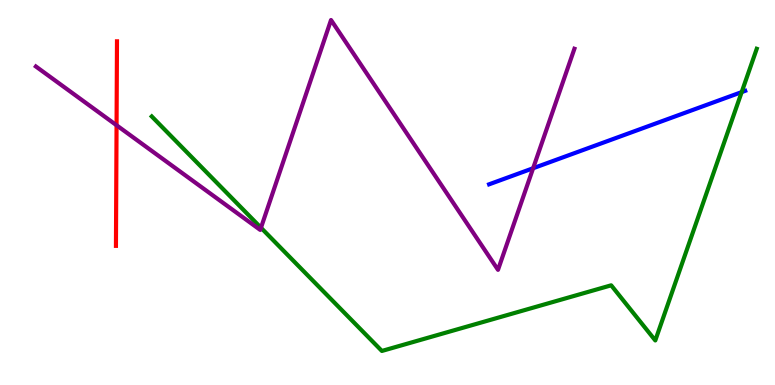[{'lines': ['blue', 'red'], 'intersections': []}, {'lines': ['green', 'red'], 'intersections': []}, {'lines': ['purple', 'red'], 'intersections': [{'x': 1.5, 'y': 6.75}]}, {'lines': ['blue', 'green'], 'intersections': [{'x': 9.57, 'y': 7.61}]}, {'lines': ['blue', 'purple'], 'intersections': [{'x': 6.88, 'y': 5.63}]}, {'lines': ['green', 'purple'], 'intersections': [{'x': 3.37, 'y': 4.08}]}]